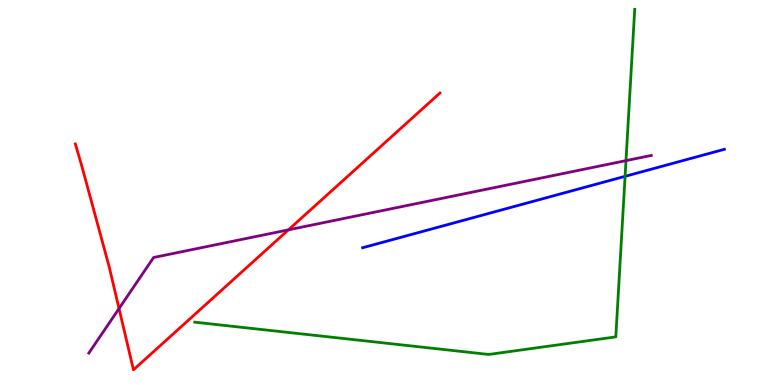[{'lines': ['blue', 'red'], 'intersections': []}, {'lines': ['green', 'red'], 'intersections': []}, {'lines': ['purple', 'red'], 'intersections': [{'x': 1.54, 'y': 1.99}, {'x': 3.72, 'y': 4.03}]}, {'lines': ['blue', 'green'], 'intersections': [{'x': 8.07, 'y': 5.42}]}, {'lines': ['blue', 'purple'], 'intersections': []}, {'lines': ['green', 'purple'], 'intersections': [{'x': 8.08, 'y': 5.83}]}]